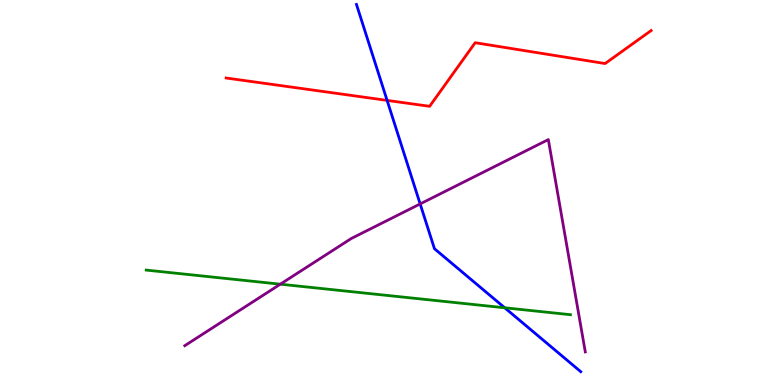[{'lines': ['blue', 'red'], 'intersections': [{'x': 4.99, 'y': 7.39}]}, {'lines': ['green', 'red'], 'intersections': []}, {'lines': ['purple', 'red'], 'intersections': []}, {'lines': ['blue', 'green'], 'intersections': [{'x': 6.51, 'y': 2.01}]}, {'lines': ['blue', 'purple'], 'intersections': [{'x': 5.42, 'y': 4.7}]}, {'lines': ['green', 'purple'], 'intersections': [{'x': 3.62, 'y': 2.62}]}]